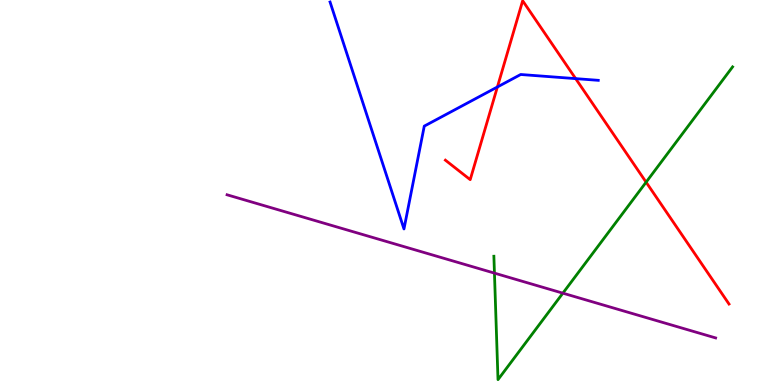[{'lines': ['blue', 'red'], 'intersections': [{'x': 6.42, 'y': 7.74}, {'x': 7.43, 'y': 7.96}]}, {'lines': ['green', 'red'], 'intersections': [{'x': 8.34, 'y': 5.27}]}, {'lines': ['purple', 'red'], 'intersections': []}, {'lines': ['blue', 'green'], 'intersections': []}, {'lines': ['blue', 'purple'], 'intersections': []}, {'lines': ['green', 'purple'], 'intersections': [{'x': 6.38, 'y': 2.91}, {'x': 7.26, 'y': 2.39}]}]